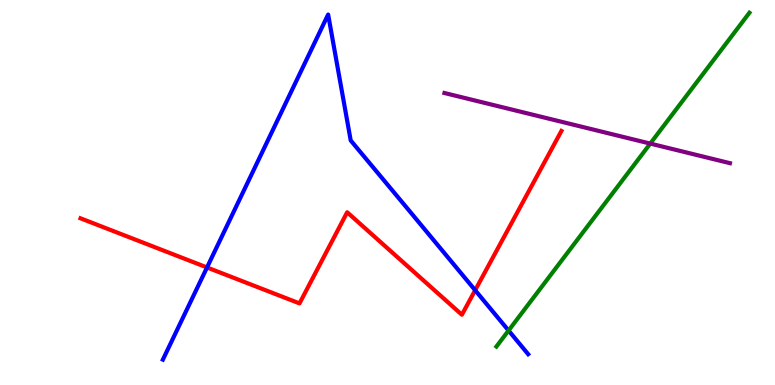[{'lines': ['blue', 'red'], 'intersections': [{'x': 2.67, 'y': 3.05}, {'x': 6.13, 'y': 2.46}]}, {'lines': ['green', 'red'], 'intersections': []}, {'lines': ['purple', 'red'], 'intersections': []}, {'lines': ['blue', 'green'], 'intersections': [{'x': 6.56, 'y': 1.41}]}, {'lines': ['blue', 'purple'], 'intersections': []}, {'lines': ['green', 'purple'], 'intersections': [{'x': 8.39, 'y': 6.27}]}]